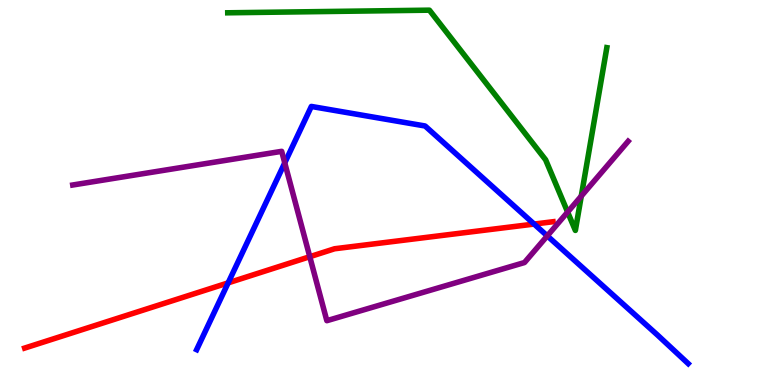[{'lines': ['blue', 'red'], 'intersections': [{'x': 2.94, 'y': 2.65}, {'x': 6.89, 'y': 4.18}]}, {'lines': ['green', 'red'], 'intersections': []}, {'lines': ['purple', 'red'], 'intersections': [{'x': 4.0, 'y': 3.33}]}, {'lines': ['blue', 'green'], 'intersections': []}, {'lines': ['blue', 'purple'], 'intersections': [{'x': 3.67, 'y': 5.77}, {'x': 7.06, 'y': 3.87}]}, {'lines': ['green', 'purple'], 'intersections': [{'x': 7.32, 'y': 4.49}, {'x': 7.5, 'y': 4.91}]}]